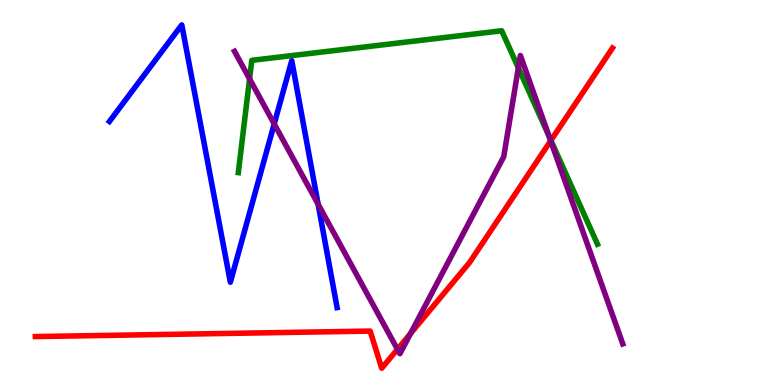[{'lines': ['blue', 'red'], 'intersections': []}, {'lines': ['green', 'red'], 'intersections': [{'x': 7.11, 'y': 6.35}]}, {'lines': ['purple', 'red'], 'intersections': [{'x': 5.13, 'y': 0.927}, {'x': 5.3, 'y': 1.34}, {'x': 7.11, 'y': 6.34}]}, {'lines': ['blue', 'green'], 'intersections': []}, {'lines': ['blue', 'purple'], 'intersections': [{'x': 3.54, 'y': 6.78}, {'x': 4.1, 'y': 4.7}]}, {'lines': ['green', 'purple'], 'intersections': [{'x': 3.22, 'y': 7.95}, {'x': 6.69, 'y': 8.24}, {'x': 7.09, 'y': 6.46}]}]